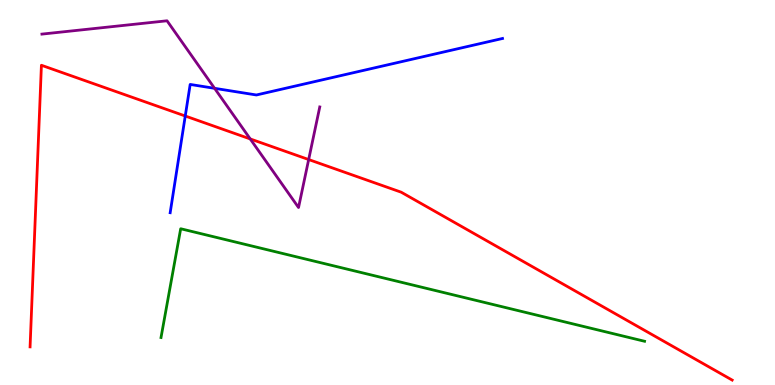[{'lines': ['blue', 'red'], 'intersections': [{'x': 2.39, 'y': 6.99}]}, {'lines': ['green', 'red'], 'intersections': []}, {'lines': ['purple', 'red'], 'intersections': [{'x': 3.23, 'y': 6.39}, {'x': 3.98, 'y': 5.86}]}, {'lines': ['blue', 'green'], 'intersections': []}, {'lines': ['blue', 'purple'], 'intersections': [{'x': 2.77, 'y': 7.71}]}, {'lines': ['green', 'purple'], 'intersections': []}]